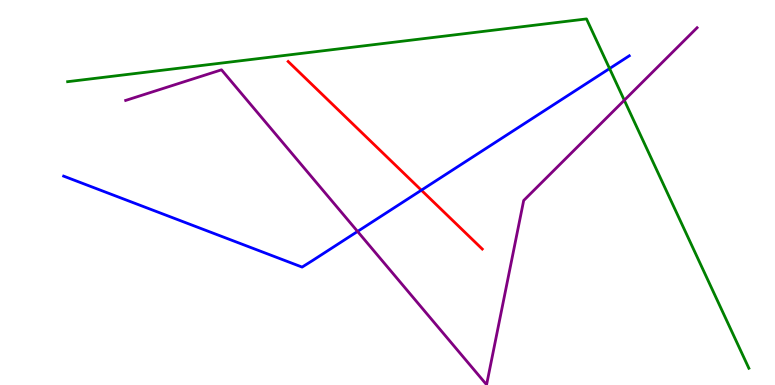[{'lines': ['blue', 'red'], 'intersections': [{'x': 5.44, 'y': 5.06}]}, {'lines': ['green', 'red'], 'intersections': []}, {'lines': ['purple', 'red'], 'intersections': []}, {'lines': ['blue', 'green'], 'intersections': [{'x': 7.87, 'y': 8.22}]}, {'lines': ['blue', 'purple'], 'intersections': [{'x': 4.61, 'y': 3.99}]}, {'lines': ['green', 'purple'], 'intersections': [{'x': 8.06, 'y': 7.4}]}]